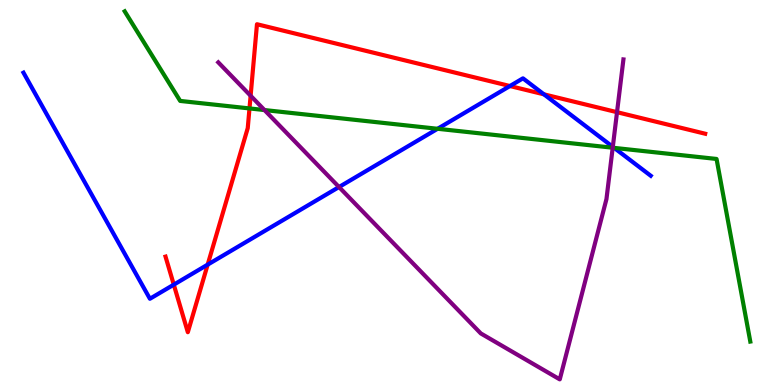[{'lines': ['blue', 'red'], 'intersections': [{'x': 2.24, 'y': 2.61}, {'x': 2.68, 'y': 3.13}, {'x': 6.58, 'y': 7.77}, {'x': 7.02, 'y': 7.55}]}, {'lines': ['green', 'red'], 'intersections': [{'x': 3.22, 'y': 7.18}]}, {'lines': ['purple', 'red'], 'intersections': [{'x': 3.23, 'y': 7.51}, {'x': 7.96, 'y': 7.09}]}, {'lines': ['blue', 'green'], 'intersections': [{'x': 5.65, 'y': 6.66}, {'x': 7.92, 'y': 6.16}]}, {'lines': ['blue', 'purple'], 'intersections': [{'x': 4.37, 'y': 5.14}, {'x': 7.91, 'y': 6.19}]}, {'lines': ['green', 'purple'], 'intersections': [{'x': 3.41, 'y': 7.14}, {'x': 7.91, 'y': 6.16}]}]